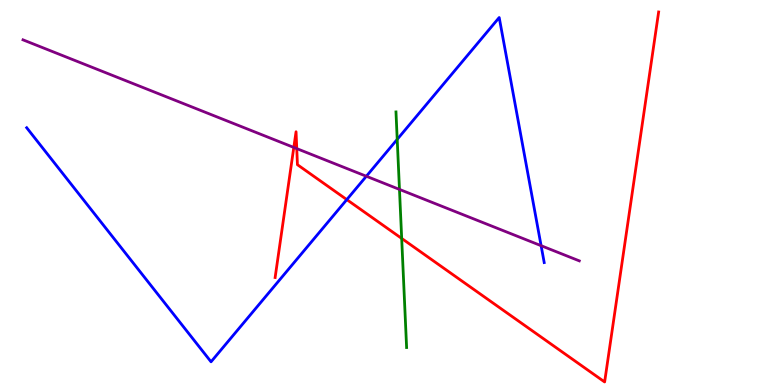[{'lines': ['blue', 'red'], 'intersections': [{'x': 4.47, 'y': 4.82}]}, {'lines': ['green', 'red'], 'intersections': [{'x': 5.18, 'y': 3.81}]}, {'lines': ['purple', 'red'], 'intersections': [{'x': 3.79, 'y': 6.17}, {'x': 3.83, 'y': 6.14}]}, {'lines': ['blue', 'green'], 'intersections': [{'x': 5.13, 'y': 6.38}]}, {'lines': ['blue', 'purple'], 'intersections': [{'x': 4.73, 'y': 5.42}, {'x': 6.98, 'y': 3.62}]}, {'lines': ['green', 'purple'], 'intersections': [{'x': 5.15, 'y': 5.08}]}]